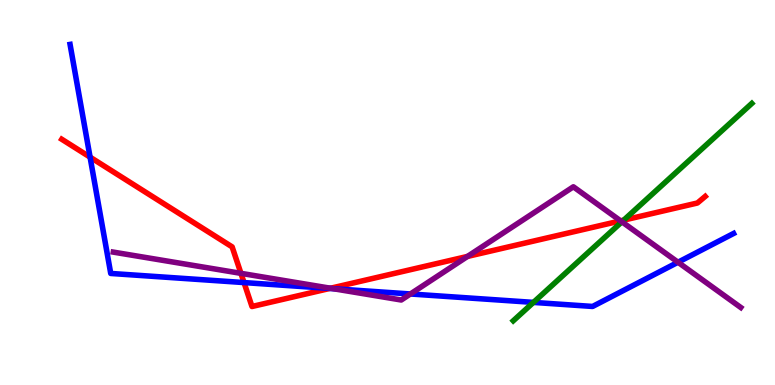[{'lines': ['blue', 'red'], 'intersections': [{'x': 1.16, 'y': 5.92}, {'x': 3.15, 'y': 2.66}, {'x': 4.25, 'y': 2.51}]}, {'lines': ['green', 'red'], 'intersections': [{'x': 8.05, 'y': 4.28}]}, {'lines': ['purple', 'red'], 'intersections': [{'x': 3.11, 'y': 2.9}, {'x': 4.27, 'y': 2.51}, {'x': 6.03, 'y': 3.34}, {'x': 8.01, 'y': 4.26}]}, {'lines': ['blue', 'green'], 'intersections': [{'x': 6.88, 'y': 2.15}]}, {'lines': ['blue', 'purple'], 'intersections': [{'x': 4.3, 'y': 2.5}, {'x': 5.3, 'y': 2.36}, {'x': 8.75, 'y': 3.19}]}, {'lines': ['green', 'purple'], 'intersections': [{'x': 8.02, 'y': 4.24}]}]